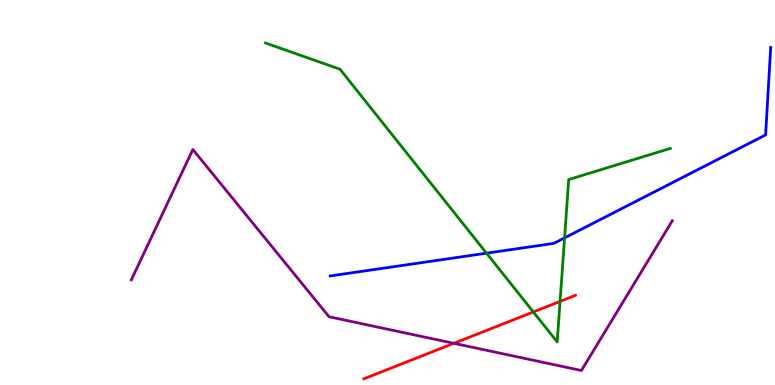[{'lines': ['blue', 'red'], 'intersections': []}, {'lines': ['green', 'red'], 'intersections': [{'x': 6.88, 'y': 1.9}, {'x': 7.23, 'y': 2.17}]}, {'lines': ['purple', 'red'], 'intersections': [{'x': 5.86, 'y': 1.08}]}, {'lines': ['blue', 'green'], 'intersections': [{'x': 6.28, 'y': 3.42}, {'x': 7.28, 'y': 3.82}]}, {'lines': ['blue', 'purple'], 'intersections': []}, {'lines': ['green', 'purple'], 'intersections': []}]